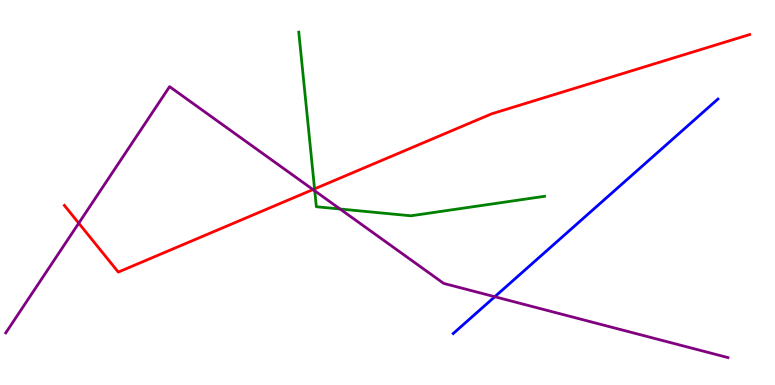[{'lines': ['blue', 'red'], 'intersections': []}, {'lines': ['green', 'red'], 'intersections': [{'x': 4.06, 'y': 5.09}]}, {'lines': ['purple', 'red'], 'intersections': [{'x': 1.02, 'y': 4.2}, {'x': 4.04, 'y': 5.08}]}, {'lines': ['blue', 'green'], 'intersections': []}, {'lines': ['blue', 'purple'], 'intersections': [{'x': 6.38, 'y': 2.29}]}, {'lines': ['green', 'purple'], 'intersections': [{'x': 4.06, 'y': 5.04}, {'x': 4.39, 'y': 4.57}]}]